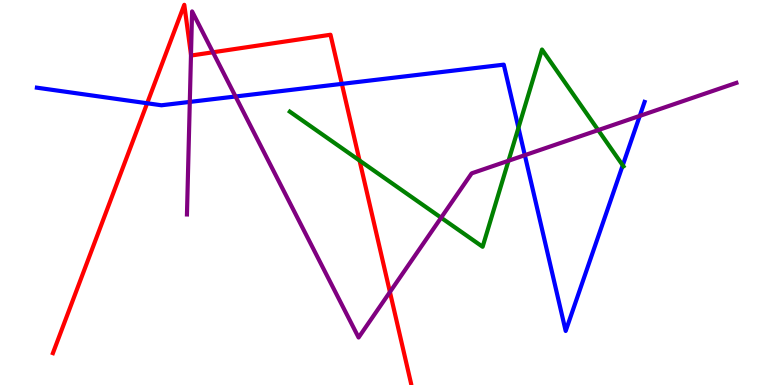[{'lines': ['blue', 'red'], 'intersections': [{'x': 1.9, 'y': 7.32}, {'x': 4.41, 'y': 7.82}]}, {'lines': ['green', 'red'], 'intersections': [{'x': 4.64, 'y': 5.83}]}, {'lines': ['purple', 'red'], 'intersections': [{'x': 2.46, 'y': 8.58}, {'x': 2.75, 'y': 8.64}, {'x': 5.03, 'y': 2.42}]}, {'lines': ['blue', 'green'], 'intersections': [{'x': 6.69, 'y': 6.68}, {'x': 8.04, 'y': 5.71}]}, {'lines': ['blue', 'purple'], 'intersections': [{'x': 2.45, 'y': 7.35}, {'x': 3.04, 'y': 7.49}, {'x': 6.77, 'y': 5.97}, {'x': 8.25, 'y': 6.99}]}, {'lines': ['green', 'purple'], 'intersections': [{'x': 5.69, 'y': 4.35}, {'x': 6.56, 'y': 5.82}, {'x': 7.72, 'y': 6.62}]}]